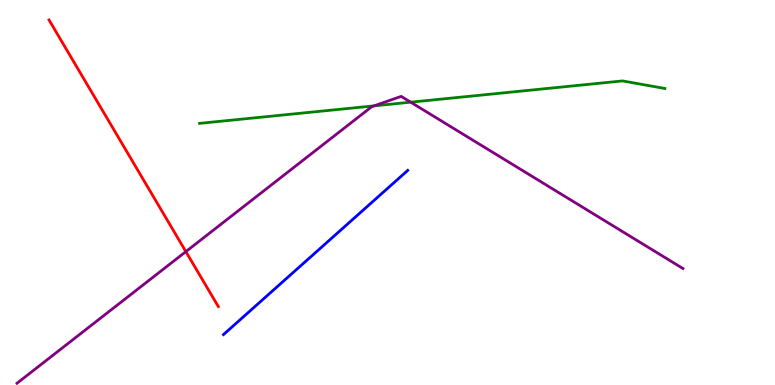[{'lines': ['blue', 'red'], 'intersections': []}, {'lines': ['green', 'red'], 'intersections': []}, {'lines': ['purple', 'red'], 'intersections': [{'x': 2.4, 'y': 3.46}]}, {'lines': ['blue', 'green'], 'intersections': []}, {'lines': ['blue', 'purple'], 'intersections': []}, {'lines': ['green', 'purple'], 'intersections': [{'x': 4.83, 'y': 7.25}, {'x': 5.3, 'y': 7.35}]}]